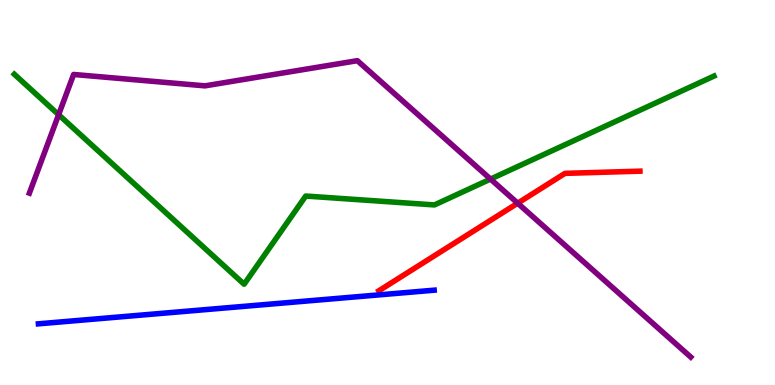[{'lines': ['blue', 'red'], 'intersections': []}, {'lines': ['green', 'red'], 'intersections': []}, {'lines': ['purple', 'red'], 'intersections': [{'x': 6.68, 'y': 4.72}]}, {'lines': ['blue', 'green'], 'intersections': []}, {'lines': ['blue', 'purple'], 'intersections': []}, {'lines': ['green', 'purple'], 'intersections': [{'x': 0.756, 'y': 7.02}, {'x': 6.33, 'y': 5.35}]}]